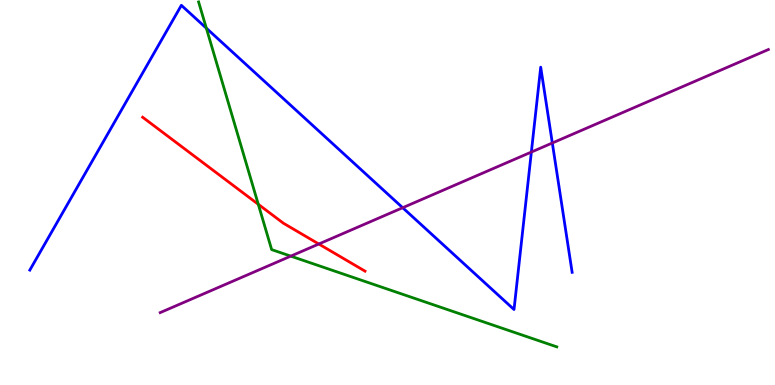[{'lines': ['blue', 'red'], 'intersections': []}, {'lines': ['green', 'red'], 'intersections': [{'x': 3.33, 'y': 4.69}]}, {'lines': ['purple', 'red'], 'intersections': [{'x': 4.11, 'y': 3.66}]}, {'lines': ['blue', 'green'], 'intersections': [{'x': 2.66, 'y': 9.27}]}, {'lines': ['blue', 'purple'], 'intersections': [{'x': 5.2, 'y': 4.6}, {'x': 6.86, 'y': 6.05}, {'x': 7.13, 'y': 6.29}]}, {'lines': ['green', 'purple'], 'intersections': [{'x': 3.75, 'y': 3.35}]}]